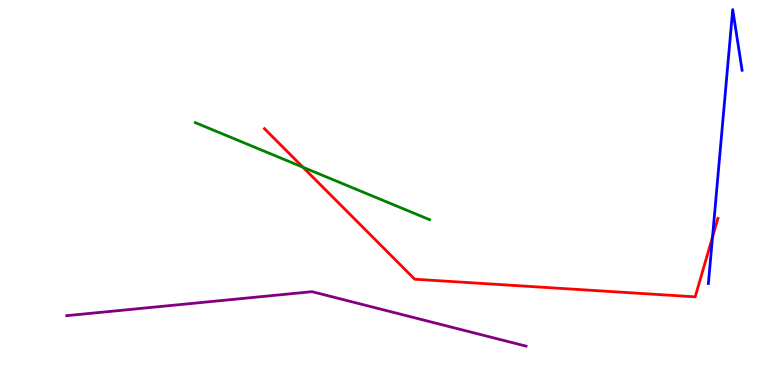[{'lines': ['blue', 'red'], 'intersections': [{'x': 9.19, 'y': 3.84}]}, {'lines': ['green', 'red'], 'intersections': [{'x': 3.91, 'y': 5.66}]}, {'lines': ['purple', 'red'], 'intersections': []}, {'lines': ['blue', 'green'], 'intersections': []}, {'lines': ['blue', 'purple'], 'intersections': []}, {'lines': ['green', 'purple'], 'intersections': []}]